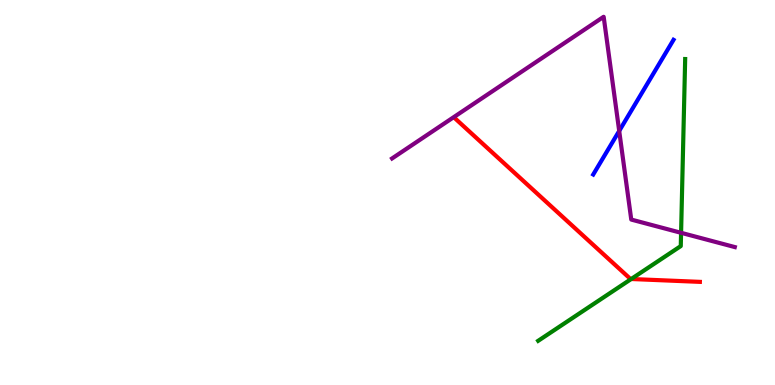[{'lines': ['blue', 'red'], 'intersections': []}, {'lines': ['green', 'red'], 'intersections': [{'x': 8.14, 'y': 2.75}]}, {'lines': ['purple', 'red'], 'intersections': []}, {'lines': ['blue', 'green'], 'intersections': []}, {'lines': ['blue', 'purple'], 'intersections': [{'x': 7.99, 'y': 6.6}]}, {'lines': ['green', 'purple'], 'intersections': [{'x': 8.79, 'y': 3.95}]}]